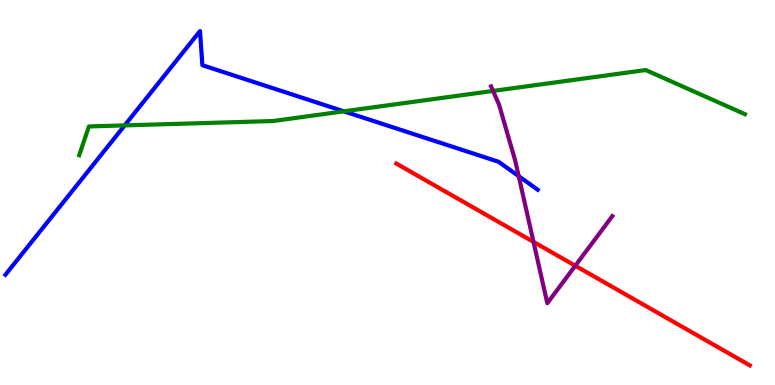[{'lines': ['blue', 'red'], 'intersections': []}, {'lines': ['green', 'red'], 'intersections': []}, {'lines': ['purple', 'red'], 'intersections': [{'x': 6.88, 'y': 3.72}, {'x': 7.42, 'y': 3.1}]}, {'lines': ['blue', 'green'], 'intersections': [{'x': 1.61, 'y': 6.74}, {'x': 4.44, 'y': 7.11}]}, {'lines': ['blue', 'purple'], 'intersections': [{'x': 6.69, 'y': 5.42}]}, {'lines': ['green', 'purple'], 'intersections': [{'x': 6.36, 'y': 7.64}]}]